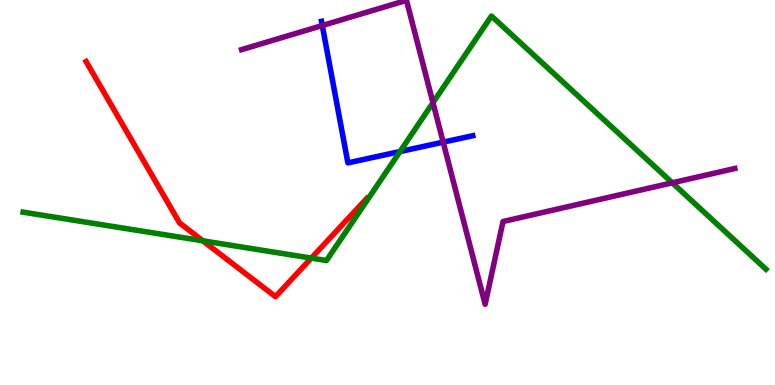[{'lines': ['blue', 'red'], 'intersections': []}, {'lines': ['green', 'red'], 'intersections': [{'x': 2.62, 'y': 3.75}, {'x': 4.02, 'y': 3.3}]}, {'lines': ['purple', 'red'], 'intersections': []}, {'lines': ['blue', 'green'], 'intersections': [{'x': 5.16, 'y': 6.06}]}, {'lines': ['blue', 'purple'], 'intersections': [{'x': 4.16, 'y': 9.34}, {'x': 5.72, 'y': 6.31}]}, {'lines': ['green', 'purple'], 'intersections': [{'x': 5.59, 'y': 7.33}, {'x': 8.67, 'y': 5.25}]}]